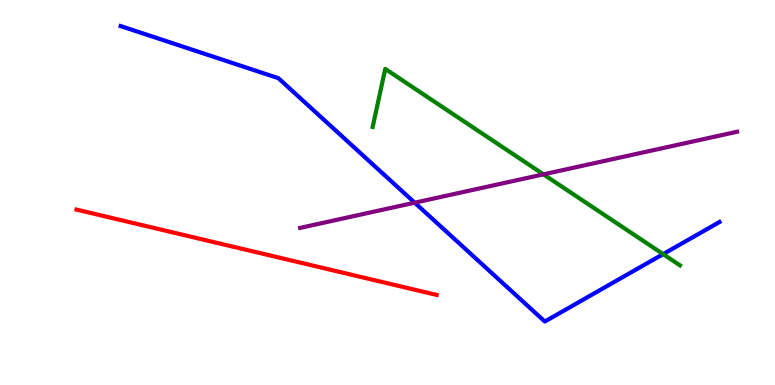[{'lines': ['blue', 'red'], 'intersections': []}, {'lines': ['green', 'red'], 'intersections': []}, {'lines': ['purple', 'red'], 'intersections': []}, {'lines': ['blue', 'green'], 'intersections': [{'x': 8.56, 'y': 3.4}]}, {'lines': ['blue', 'purple'], 'intersections': [{'x': 5.35, 'y': 4.74}]}, {'lines': ['green', 'purple'], 'intersections': [{'x': 7.01, 'y': 5.47}]}]